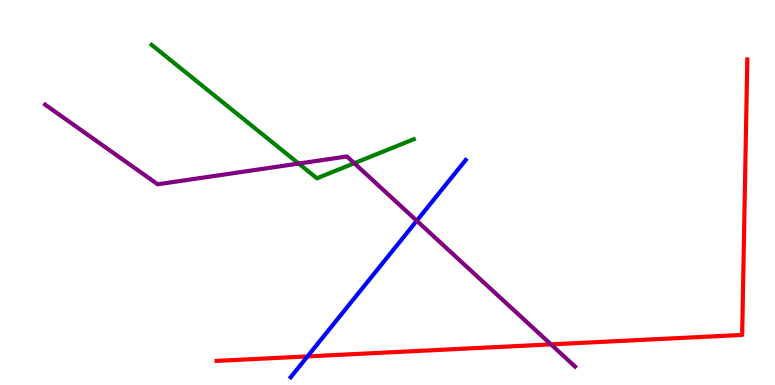[{'lines': ['blue', 'red'], 'intersections': [{'x': 3.97, 'y': 0.743}]}, {'lines': ['green', 'red'], 'intersections': []}, {'lines': ['purple', 'red'], 'intersections': [{'x': 7.11, 'y': 1.06}]}, {'lines': ['blue', 'green'], 'intersections': []}, {'lines': ['blue', 'purple'], 'intersections': [{'x': 5.38, 'y': 4.27}]}, {'lines': ['green', 'purple'], 'intersections': [{'x': 3.85, 'y': 5.75}, {'x': 4.57, 'y': 5.76}]}]